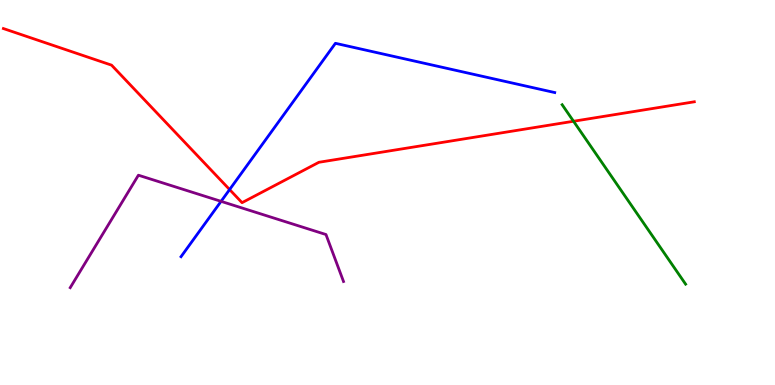[{'lines': ['blue', 'red'], 'intersections': [{'x': 2.96, 'y': 5.08}]}, {'lines': ['green', 'red'], 'intersections': [{'x': 7.4, 'y': 6.85}]}, {'lines': ['purple', 'red'], 'intersections': []}, {'lines': ['blue', 'green'], 'intersections': []}, {'lines': ['blue', 'purple'], 'intersections': [{'x': 2.85, 'y': 4.77}]}, {'lines': ['green', 'purple'], 'intersections': []}]